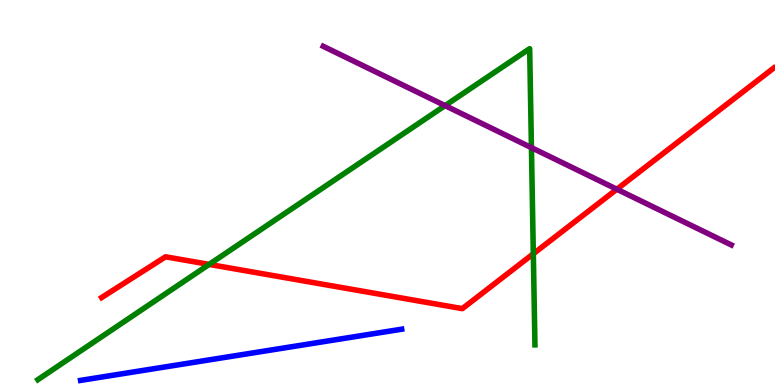[{'lines': ['blue', 'red'], 'intersections': []}, {'lines': ['green', 'red'], 'intersections': [{'x': 2.7, 'y': 3.13}, {'x': 6.88, 'y': 3.41}]}, {'lines': ['purple', 'red'], 'intersections': [{'x': 7.96, 'y': 5.08}]}, {'lines': ['blue', 'green'], 'intersections': []}, {'lines': ['blue', 'purple'], 'intersections': []}, {'lines': ['green', 'purple'], 'intersections': [{'x': 5.74, 'y': 7.26}, {'x': 6.86, 'y': 6.16}]}]